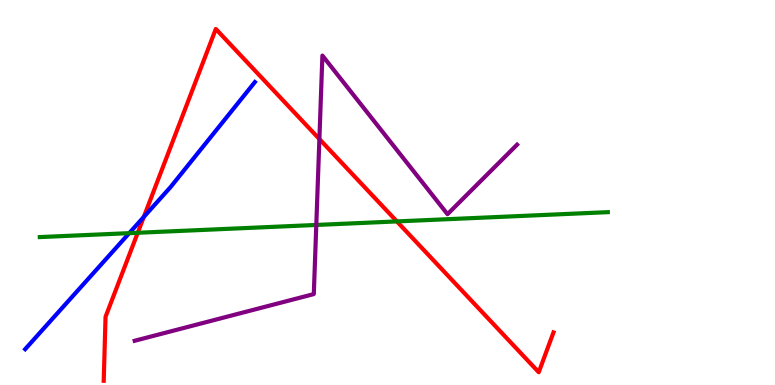[{'lines': ['blue', 'red'], 'intersections': [{'x': 1.86, 'y': 4.37}]}, {'lines': ['green', 'red'], 'intersections': [{'x': 1.78, 'y': 3.95}, {'x': 5.12, 'y': 4.25}]}, {'lines': ['purple', 'red'], 'intersections': [{'x': 4.12, 'y': 6.39}]}, {'lines': ['blue', 'green'], 'intersections': [{'x': 1.67, 'y': 3.94}]}, {'lines': ['blue', 'purple'], 'intersections': []}, {'lines': ['green', 'purple'], 'intersections': [{'x': 4.08, 'y': 4.16}]}]